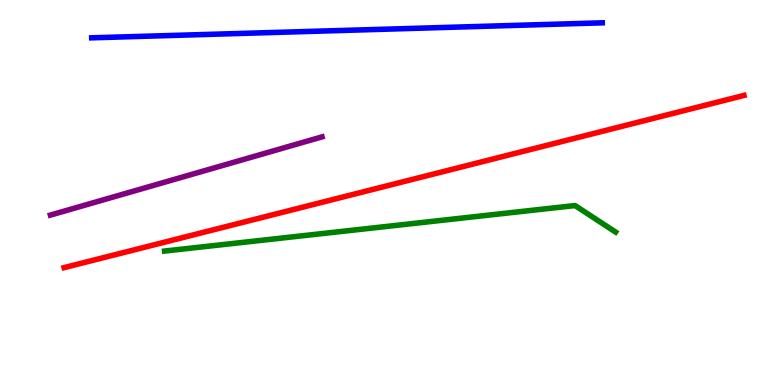[{'lines': ['blue', 'red'], 'intersections': []}, {'lines': ['green', 'red'], 'intersections': []}, {'lines': ['purple', 'red'], 'intersections': []}, {'lines': ['blue', 'green'], 'intersections': []}, {'lines': ['blue', 'purple'], 'intersections': []}, {'lines': ['green', 'purple'], 'intersections': []}]